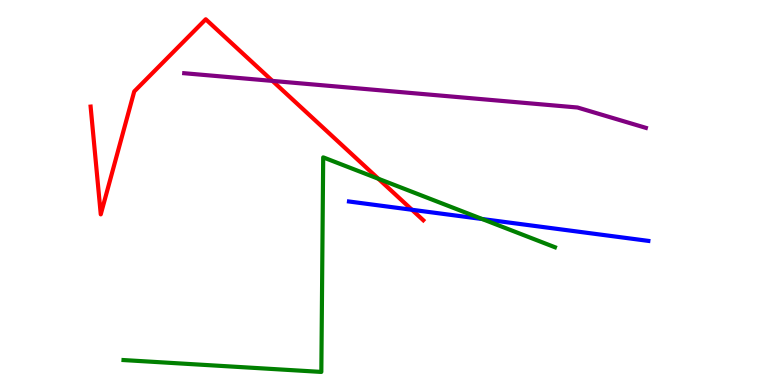[{'lines': ['blue', 'red'], 'intersections': [{'x': 5.32, 'y': 4.55}]}, {'lines': ['green', 'red'], 'intersections': [{'x': 4.88, 'y': 5.36}]}, {'lines': ['purple', 'red'], 'intersections': [{'x': 3.52, 'y': 7.9}]}, {'lines': ['blue', 'green'], 'intersections': [{'x': 6.22, 'y': 4.31}]}, {'lines': ['blue', 'purple'], 'intersections': []}, {'lines': ['green', 'purple'], 'intersections': []}]